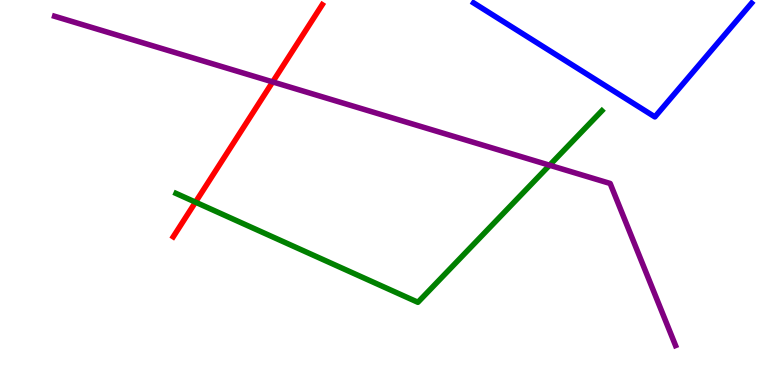[{'lines': ['blue', 'red'], 'intersections': []}, {'lines': ['green', 'red'], 'intersections': [{'x': 2.52, 'y': 4.75}]}, {'lines': ['purple', 'red'], 'intersections': [{'x': 3.52, 'y': 7.87}]}, {'lines': ['blue', 'green'], 'intersections': []}, {'lines': ['blue', 'purple'], 'intersections': []}, {'lines': ['green', 'purple'], 'intersections': [{'x': 7.09, 'y': 5.71}]}]